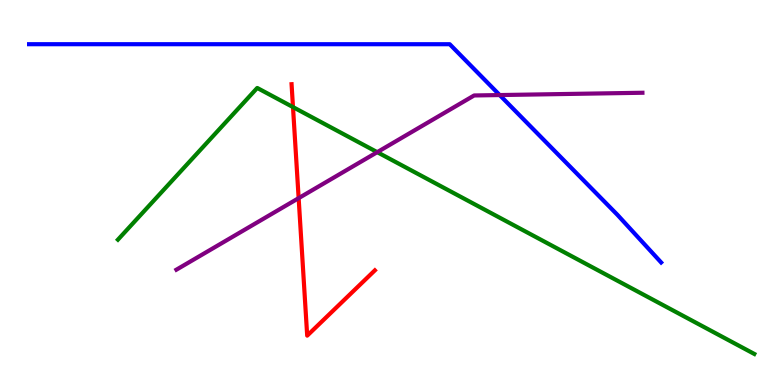[{'lines': ['blue', 'red'], 'intersections': []}, {'lines': ['green', 'red'], 'intersections': [{'x': 3.78, 'y': 7.22}]}, {'lines': ['purple', 'red'], 'intersections': [{'x': 3.85, 'y': 4.85}]}, {'lines': ['blue', 'green'], 'intersections': []}, {'lines': ['blue', 'purple'], 'intersections': [{'x': 6.45, 'y': 7.53}]}, {'lines': ['green', 'purple'], 'intersections': [{'x': 4.87, 'y': 6.05}]}]